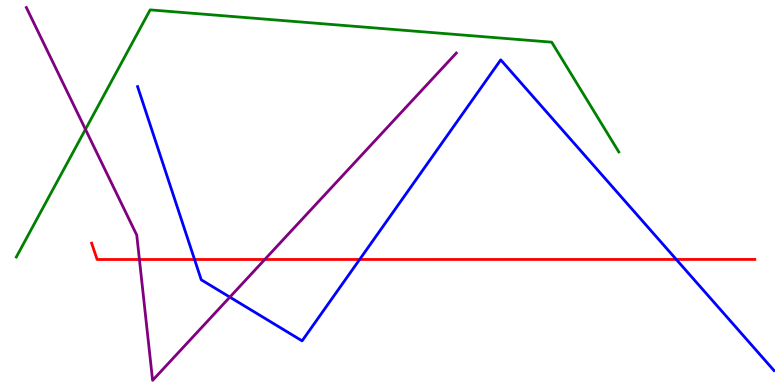[{'lines': ['blue', 'red'], 'intersections': [{'x': 2.51, 'y': 3.26}, {'x': 4.64, 'y': 3.26}, {'x': 8.73, 'y': 3.26}]}, {'lines': ['green', 'red'], 'intersections': []}, {'lines': ['purple', 'red'], 'intersections': [{'x': 1.8, 'y': 3.26}, {'x': 3.42, 'y': 3.26}]}, {'lines': ['blue', 'green'], 'intersections': []}, {'lines': ['blue', 'purple'], 'intersections': [{'x': 2.97, 'y': 2.28}]}, {'lines': ['green', 'purple'], 'intersections': [{'x': 1.1, 'y': 6.64}]}]